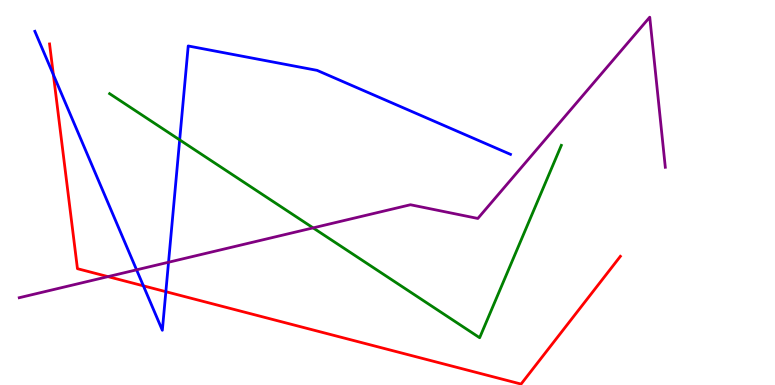[{'lines': ['blue', 'red'], 'intersections': [{'x': 0.689, 'y': 8.06}, {'x': 1.85, 'y': 2.58}, {'x': 2.14, 'y': 2.42}]}, {'lines': ['green', 'red'], 'intersections': []}, {'lines': ['purple', 'red'], 'intersections': [{'x': 1.39, 'y': 2.81}]}, {'lines': ['blue', 'green'], 'intersections': [{'x': 2.32, 'y': 6.37}]}, {'lines': ['blue', 'purple'], 'intersections': [{'x': 1.76, 'y': 2.99}, {'x': 2.17, 'y': 3.19}]}, {'lines': ['green', 'purple'], 'intersections': [{'x': 4.04, 'y': 4.08}]}]